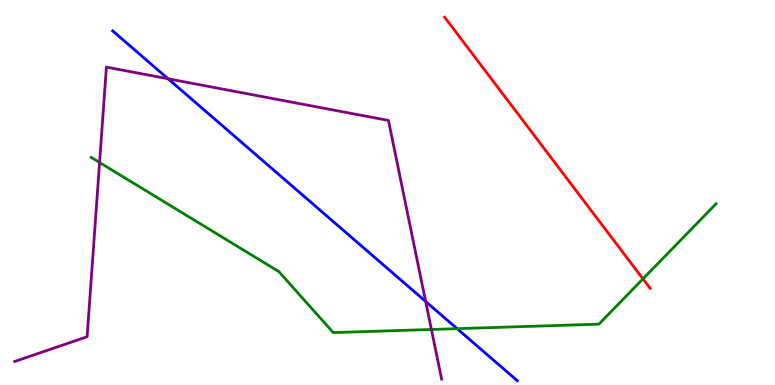[{'lines': ['blue', 'red'], 'intersections': []}, {'lines': ['green', 'red'], 'intersections': [{'x': 8.3, 'y': 2.76}]}, {'lines': ['purple', 'red'], 'intersections': []}, {'lines': ['blue', 'green'], 'intersections': [{'x': 5.9, 'y': 1.46}]}, {'lines': ['blue', 'purple'], 'intersections': [{'x': 2.17, 'y': 7.95}, {'x': 5.49, 'y': 2.17}]}, {'lines': ['green', 'purple'], 'intersections': [{'x': 1.28, 'y': 5.78}, {'x': 5.57, 'y': 1.44}]}]